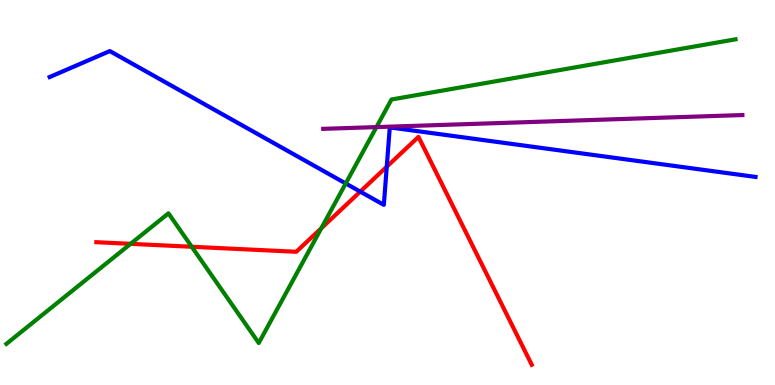[{'lines': ['blue', 'red'], 'intersections': [{'x': 4.65, 'y': 5.02}, {'x': 4.99, 'y': 5.67}]}, {'lines': ['green', 'red'], 'intersections': [{'x': 1.69, 'y': 3.67}, {'x': 2.47, 'y': 3.59}, {'x': 4.15, 'y': 4.07}]}, {'lines': ['purple', 'red'], 'intersections': []}, {'lines': ['blue', 'green'], 'intersections': [{'x': 4.46, 'y': 5.23}]}, {'lines': ['blue', 'purple'], 'intersections': []}, {'lines': ['green', 'purple'], 'intersections': [{'x': 4.86, 'y': 6.7}]}]